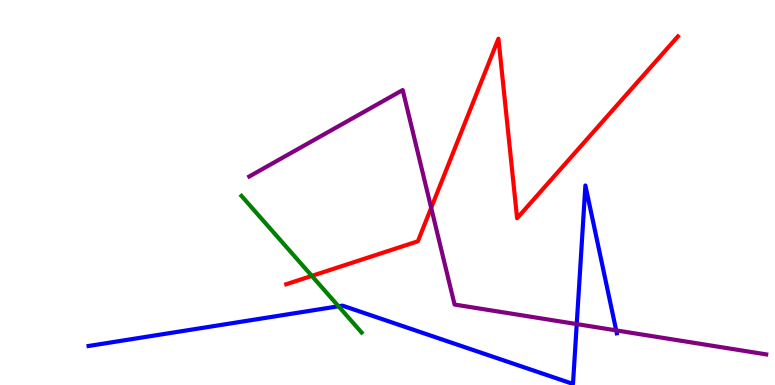[{'lines': ['blue', 'red'], 'intersections': []}, {'lines': ['green', 'red'], 'intersections': [{'x': 4.02, 'y': 2.83}]}, {'lines': ['purple', 'red'], 'intersections': [{'x': 5.56, 'y': 4.6}]}, {'lines': ['blue', 'green'], 'intersections': [{'x': 4.37, 'y': 2.04}]}, {'lines': ['blue', 'purple'], 'intersections': [{'x': 7.44, 'y': 1.58}, {'x': 7.95, 'y': 1.42}]}, {'lines': ['green', 'purple'], 'intersections': []}]